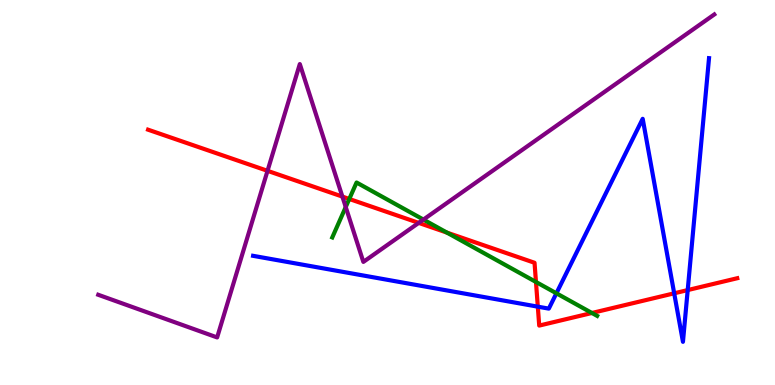[{'lines': ['blue', 'red'], 'intersections': [{'x': 6.94, 'y': 2.03}, {'x': 8.7, 'y': 2.38}, {'x': 8.87, 'y': 2.47}]}, {'lines': ['green', 'red'], 'intersections': [{'x': 4.51, 'y': 4.83}, {'x': 5.77, 'y': 3.96}, {'x': 6.92, 'y': 2.68}, {'x': 7.64, 'y': 1.87}]}, {'lines': ['purple', 'red'], 'intersections': [{'x': 3.45, 'y': 5.56}, {'x': 4.42, 'y': 4.89}, {'x': 5.4, 'y': 4.21}]}, {'lines': ['blue', 'green'], 'intersections': [{'x': 7.18, 'y': 2.38}]}, {'lines': ['blue', 'purple'], 'intersections': []}, {'lines': ['green', 'purple'], 'intersections': [{'x': 4.46, 'y': 4.62}, {'x': 5.46, 'y': 4.3}]}]